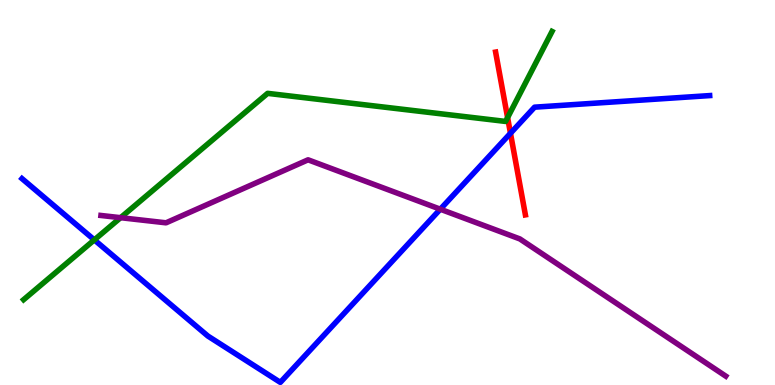[{'lines': ['blue', 'red'], 'intersections': [{'x': 6.59, 'y': 6.54}]}, {'lines': ['green', 'red'], 'intersections': [{'x': 6.55, 'y': 6.95}]}, {'lines': ['purple', 'red'], 'intersections': []}, {'lines': ['blue', 'green'], 'intersections': [{'x': 1.22, 'y': 3.77}]}, {'lines': ['blue', 'purple'], 'intersections': [{'x': 5.68, 'y': 4.57}]}, {'lines': ['green', 'purple'], 'intersections': [{'x': 1.56, 'y': 4.35}]}]